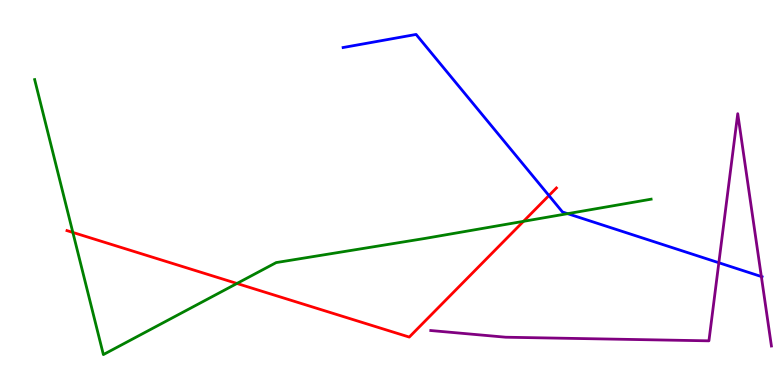[{'lines': ['blue', 'red'], 'intersections': [{'x': 7.08, 'y': 4.92}]}, {'lines': ['green', 'red'], 'intersections': [{'x': 0.94, 'y': 3.96}, {'x': 3.06, 'y': 2.64}, {'x': 6.75, 'y': 4.25}]}, {'lines': ['purple', 'red'], 'intersections': []}, {'lines': ['blue', 'green'], 'intersections': [{'x': 7.32, 'y': 4.45}]}, {'lines': ['blue', 'purple'], 'intersections': [{'x': 9.28, 'y': 3.18}, {'x': 9.82, 'y': 2.82}]}, {'lines': ['green', 'purple'], 'intersections': []}]